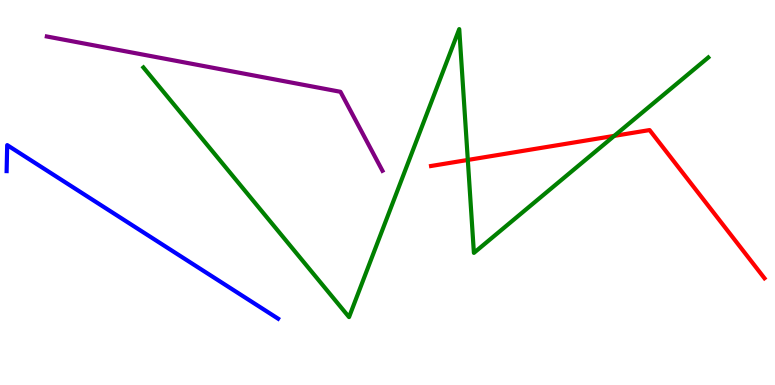[{'lines': ['blue', 'red'], 'intersections': []}, {'lines': ['green', 'red'], 'intersections': [{'x': 6.04, 'y': 5.85}, {'x': 7.93, 'y': 6.47}]}, {'lines': ['purple', 'red'], 'intersections': []}, {'lines': ['blue', 'green'], 'intersections': []}, {'lines': ['blue', 'purple'], 'intersections': []}, {'lines': ['green', 'purple'], 'intersections': []}]